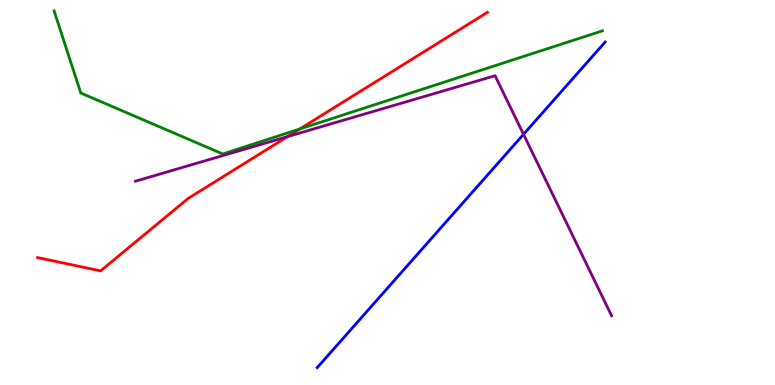[{'lines': ['blue', 'red'], 'intersections': []}, {'lines': ['green', 'red'], 'intersections': [{'x': 3.87, 'y': 6.65}]}, {'lines': ['purple', 'red'], 'intersections': [{'x': 3.71, 'y': 6.45}]}, {'lines': ['blue', 'green'], 'intersections': []}, {'lines': ['blue', 'purple'], 'intersections': [{'x': 6.76, 'y': 6.51}]}, {'lines': ['green', 'purple'], 'intersections': []}]